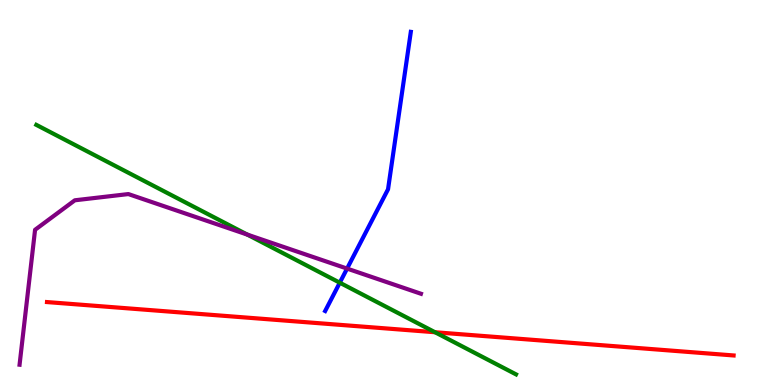[{'lines': ['blue', 'red'], 'intersections': []}, {'lines': ['green', 'red'], 'intersections': [{'x': 5.61, 'y': 1.37}]}, {'lines': ['purple', 'red'], 'intersections': []}, {'lines': ['blue', 'green'], 'intersections': [{'x': 4.38, 'y': 2.66}]}, {'lines': ['blue', 'purple'], 'intersections': [{'x': 4.48, 'y': 3.02}]}, {'lines': ['green', 'purple'], 'intersections': [{'x': 3.19, 'y': 3.91}]}]